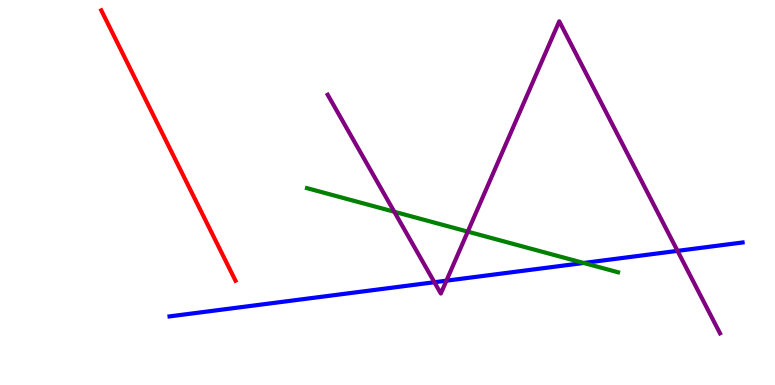[{'lines': ['blue', 'red'], 'intersections': []}, {'lines': ['green', 'red'], 'intersections': []}, {'lines': ['purple', 'red'], 'intersections': []}, {'lines': ['blue', 'green'], 'intersections': [{'x': 7.53, 'y': 3.17}]}, {'lines': ['blue', 'purple'], 'intersections': [{'x': 5.61, 'y': 2.67}, {'x': 5.76, 'y': 2.71}, {'x': 8.74, 'y': 3.48}]}, {'lines': ['green', 'purple'], 'intersections': [{'x': 5.09, 'y': 4.5}, {'x': 6.04, 'y': 3.98}]}]